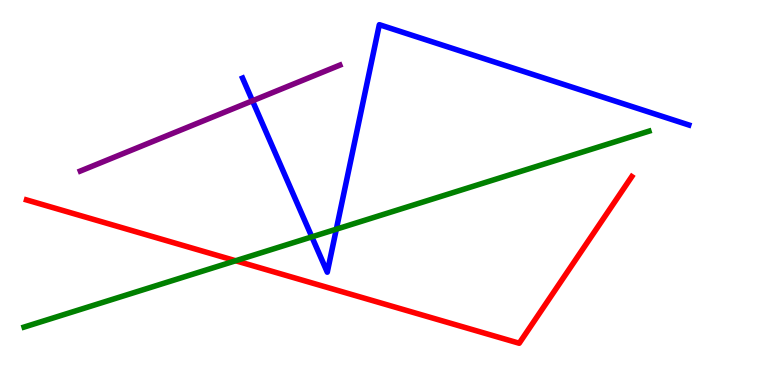[{'lines': ['blue', 'red'], 'intersections': []}, {'lines': ['green', 'red'], 'intersections': [{'x': 3.04, 'y': 3.23}]}, {'lines': ['purple', 'red'], 'intersections': []}, {'lines': ['blue', 'green'], 'intersections': [{'x': 4.02, 'y': 3.85}, {'x': 4.34, 'y': 4.05}]}, {'lines': ['blue', 'purple'], 'intersections': [{'x': 3.26, 'y': 7.38}]}, {'lines': ['green', 'purple'], 'intersections': []}]